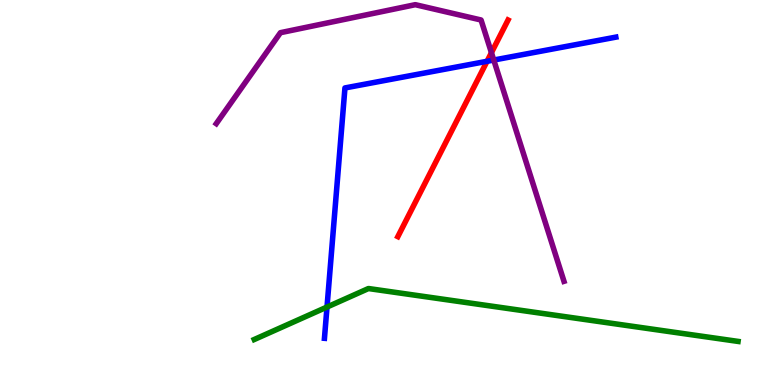[{'lines': ['blue', 'red'], 'intersections': [{'x': 6.28, 'y': 8.41}]}, {'lines': ['green', 'red'], 'intersections': []}, {'lines': ['purple', 'red'], 'intersections': [{'x': 6.34, 'y': 8.63}]}, {'lines': ['blue', 'green'], 'intersections': [{'x': 4.22, 'y': 2.03}]}, {'lines': ['blue', 'purple'], 'intersections': [{'x': 6.37, 'y': 8.44}]}, {'lines': ['green', 'purple'], 'intersections': []}]